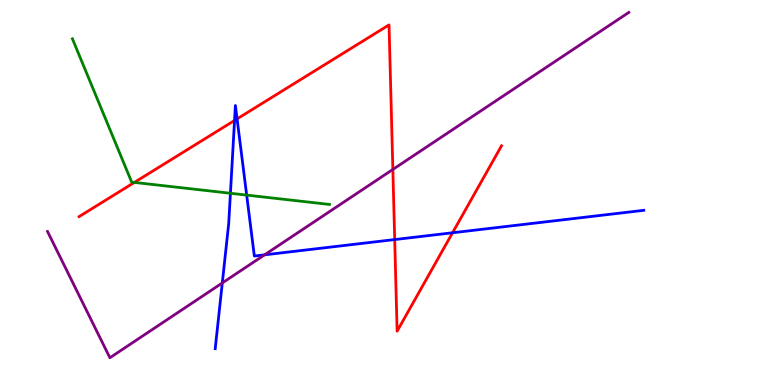[{'lines': ['blue', 'red'], 'intersections': [{'x': 3.03, 'y': 6.87}, {'x': 3.06, 'y': 6.91}, {'x': 5.09, 'y': 3.78}, {'x': 5.84, 'y': 3.95}]}, {'lines': ['green', 'red'], 'intersections': [{'x': 1.73, 'y': 5.26}]}, {'lines': ['purple', 'red'], 'intersections': [{'x': 5.07, 'y': 5.6}]}, {'lines': ['blue', 'green'], 'intersections': [{'x': 2.97, 'y': 4.98}, {'x': 3.18, 'y': 4.93}]}, {'lines': ['blue', 'purple'], 'intersections': [{'x': 2.87, 'y': 2.65}, {'x': 3.41, 'y': 3.38}]}, {'lines': ['green', 'purple'], 'intersections': []}]